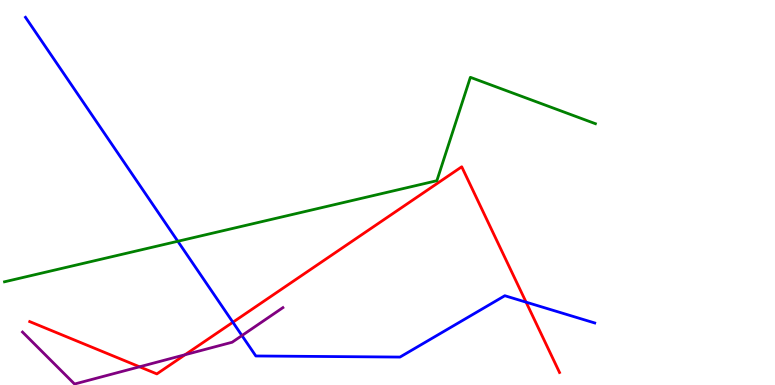[{'lines': ['blue', 'red'], 'intersections': [{'x': 3.01, 'y': 1.63}, {'x': 6.79, 'y': 2.15}]}, {'lines': ['green', 'red'], 'intersections': []}, {'lines': ['purple', 'red'], 'intersections': [{'x': 1.8, 'y': 0.473}, {'x': 2.39, 'y': 0.786}]}, {'lines': ['blue', 'green'], 'intersections': [{'x': 2.29, 'y': 3.73}]}, {'lines': ['blue', 'purple'], 'intersections': [{'x': 3.12, 'y': 1.28}]}, {'lines': ['green', 'purple'], 'intersections': []}]